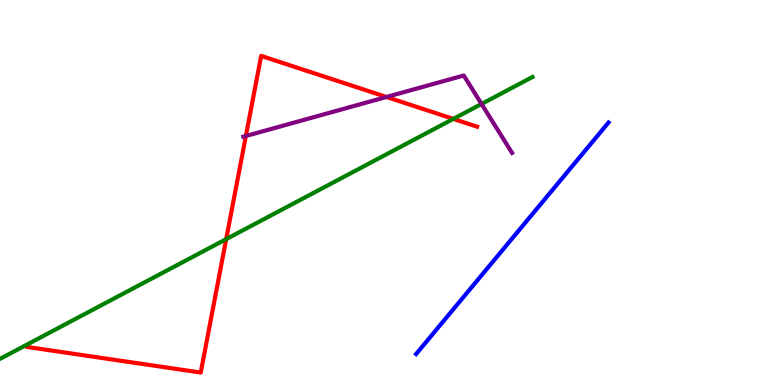[{'lines': ['blue', 'red'], 'intersections': []}, {'lines': ['green', 'red'], 'intersections': [{'x': 2.92, 'y': 3.79}, {'x': 5.85, 'y': 6.91}]}, {'lines': ['purple', 'red'], 'intersections': [{'x': 3.17, 'y': 6.47}, {'x': 4.99, 'y': 7.48}]}, {'lines': ['blue', 'green'], 'intersections': []}, {'lines': ['blue', 'purple'], 'intersections': []}, {'lines': ['green', 'purple'], 'intersections': [{'x': 6.21, 'y': 7.3}]}]